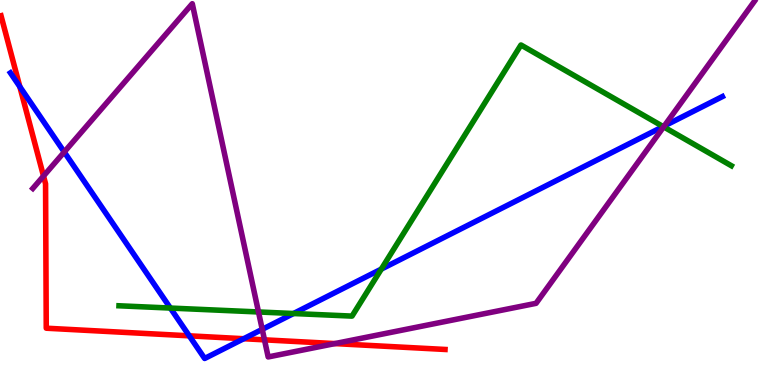[{'lines': ['blue', 'red'], 'intersections': [{'x': 0.256, 'y': 7.75}, {'x': 2.44, 'y': 1.28}, {'x': 3.14, 'y': 1.2}]}, {'lines': ['green', 'red'], 'intersections': []}, {'lines': ['purple', 'red'], 'intersections': [{'x': 0.561, 'y': 5.43}, {'x': 3.41, 'y': 1.17}, {'x': 4.32, 'y': 1.08}]}, {'lines': ['blue', 'green'], 'intersections': [{'x': 2.2, 'y': 2.0}, {'x': 3.79, 'y': 1.86}, {'x': 4.92, 'y': 3.01}, {'x': 8.56, 'y': 6.71}]}, {'lines': ['blue', 'purple'], 'intersections': [{'x': 0.829, 'y': 6.05}, {'x': 3.38, 'y': 1.45}, {'x': 8.57, 'y': 6.73}]}, {'lines': ['green', 'purple'], 'intersections': [{'x': 3.34, 'y': 1.9}, {'x': 8.56, 'y': 6.71}]}]